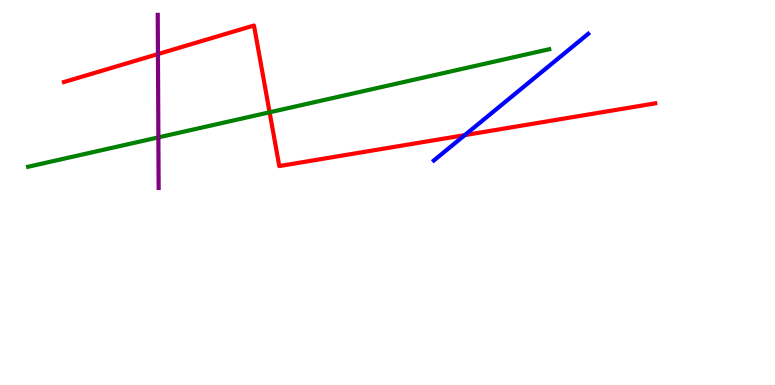[{'lines': ['blue', 'red'], 'intersections': [{'x': 6.0, 'y': 6.49}]}, {'lines': ['green', 'red'], 'intersections': [{'x': 3.48, 'y': 7.08}]}, {'lines': ['purple', 'red'], 'intersections': [{'x': 2.04, 'y': 8.6}]}, {'lines': ['blue', 'green'], 'intersections': []}, {'lines': ['blue', 'purple'], 'intersections': []}, {'lines': ['green', 'purple'], 'intersections': [{'x': 2.04, 'y': 6.43}]}]